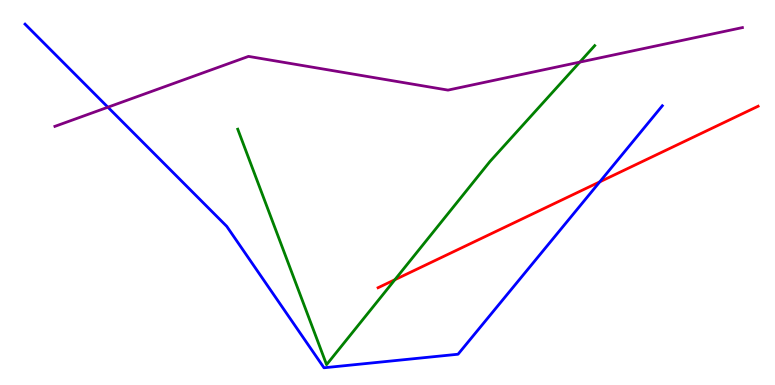[{'lines': ['blue', 'red'], 'intersections': [{'x': 7.74, 'y': 5.28}]}, {'lines': ['green', 'red'], 'intersections': [{'x': 5.1, 'y': 2.74}]}, {'lines': ['purple', 'red'], 'intersections': []}, {'lines': ['blue', 'green'], 'intersections': []}, {'lines': ['blue', 'purple'], 'intersections': [{'x': 1.39, 'y': 7.22}]}, {'lines': ['green', 'purple'], 'intersections': [{'x': 7.48, 'y': 8.39}]}]